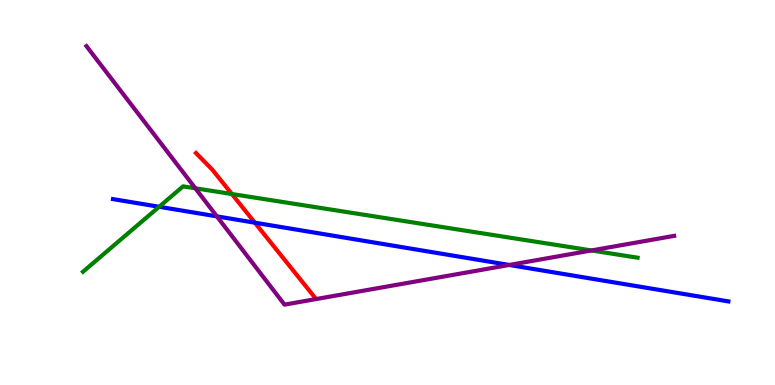[{'lines': ['blue', 'red'], 'intersections': [{'x': 3.29, 'y': 4.22}]}, {'lines': ['green', 'red'], 'intersections': [{'x': 2.99, 'y': 4.96}]}, {'lines': ['purple', 'red'], 'intersections': []}, {'lines': ['blue', 'green'], 'intersections': [{'x': 2.05, 'y': 4.63}]}, {'lines': ['blue', 'purple'], 'intersections': [{'x': 2.8, 'y': 4.38}, {'x': 6.57, 'y': 3.12}]}, {'lines': ['green', 'purple'], 'intersections': [{'x': 2.52, 'y': 5.11}, {'x': 7.63, 'y': 3.49}]}]